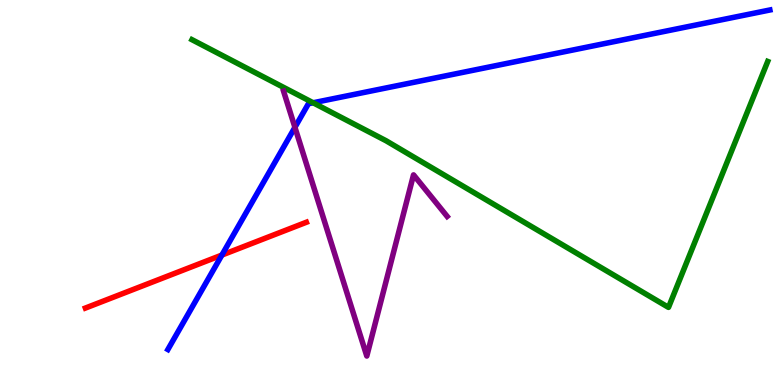[{'lines': ['blue', 'red'], 'intersections': [{'x': 2.86, 'y': 3.37}]}, {'lines': ['green', 'red'], 'intersections': []}, {'lines': ['purple', 'red'], 'intersections': []}, {'lines': ['blue', 'green'], 'intersections': [{'x': 4.04, 'y': 7.33}]}, {'lines': ['blue', 'purple'], 'intersections': [{'x': 3.81, 'y': 6.69}]}, {'lines': ['green', 'purple'], 'intersections': []}]